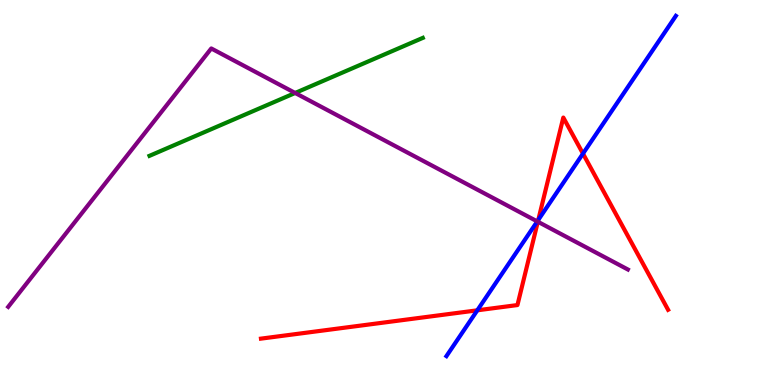[{'lines': ['blue', 'red'], 'intersections': [{'x': 6.16, 'y': 1.94}, {'x': 6.95, 'y': 4.29}, {'x': 7.52, 'y': 6.01}]}, {'lines': ['green', 'red'], 'intersections': []}, {'lines': ['purple', 'red'], 'intersections': [{'x': 6.94, 'y': 4.24}]}, {'lines': ['blue', 'green'], 'intersections': []}, {'lines': ['blue', 'purple'], 'intersections': [{'x': 6.93, 'y': 4.25}]}, {'lines': ['green', 'purple'], 'intersections': [{'x': 3.81, 'y': 7.59}]}]